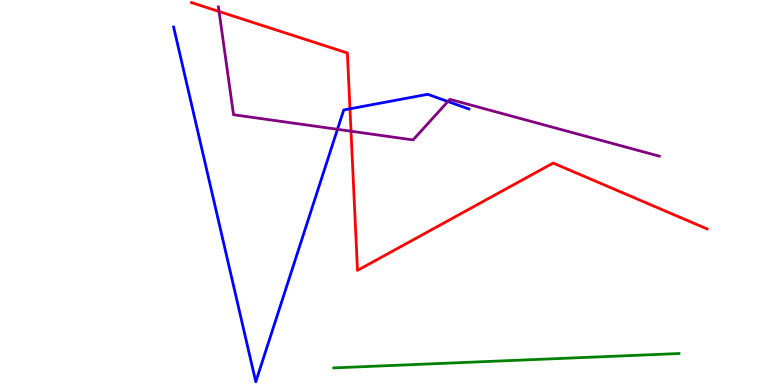[{'lines': ['blue', 'red'], 'intersections': [{'x': 4.52, 'y': 7.17}]}, {'lines': ['green', 'red'], 'intersections': []}, {'lines': ['purple', 'red'], 'intersections': [{'x': 2.83, 'y': 9.7}, {'x': 4.53, 'y': 6.59}]}, {'lines': ['blue', 'green'], 'intersections': []}, {'lines': ['blue', 'purple'], 'intersections': [{'x': 4.35, 'y': 6.64}, {'x': 5.78, 'y': 7.36}]}, {'lines': ['green', 'purple'], 'intersections': []}]